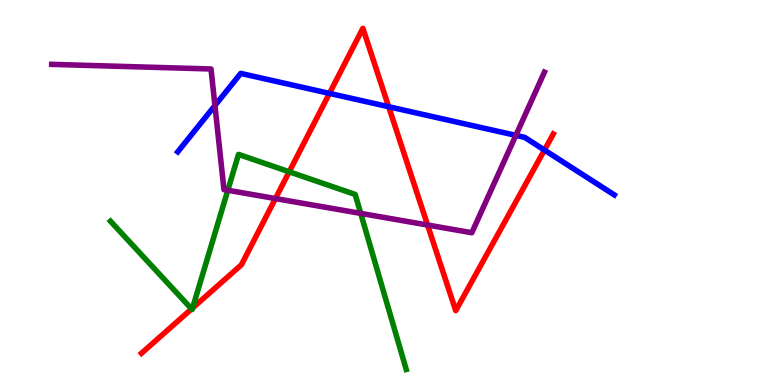[{'lines': ['blue', 'red'], 'intersections': [{'x': 4.25, 'y': 7.57}, {'x': 5.02, 'y': 7.23}, {'x': 7.03, 'y': 6.1}]}, {'lines': ['green', 'red'], 'intersections': [{'x': 2.47, 'y': 1.98}, {'x': 2.49, 'y': 2.0}, {'x': 3.73, 'y': 5.54}]}, {'lines': ['purple', 'red'], 'intersections': [{'x': 3.55, 'y': 4.84}, {'x': 5.52, 'y': 4.16}]}, {'lines': ['blue', 'green'], 'intersections': []}, {'lines': ['blue', 'purple'], 'intersections': [{'x': 2.77, 'y': 7.26}, {'x': 6.66, 'y': 6.48}]}, {'lines': ['green', 'purple'], 'intersections': [{'x': 2.94, 'y': 5.06}, {'x': 4.65, 'y': 4.46}]}]